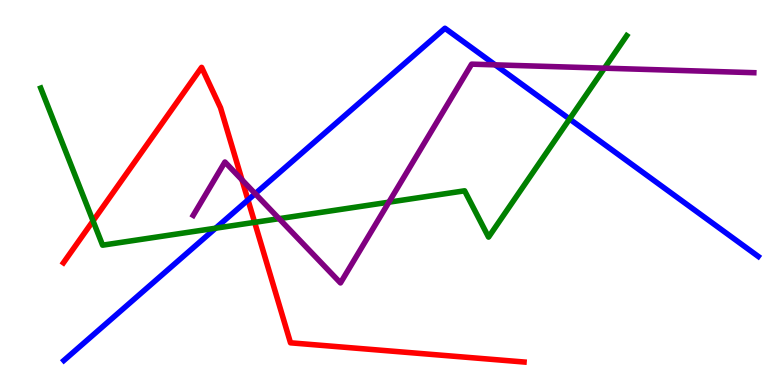[{'lines': ['blue', 'red'], 'intersections': [{'x': 3.2, 'y': 4.81}]}, {'lines': ['green', 'red'], 'intersections': [{'x': 1.2, 'y': 4.26}, {'x': 3.29, 'y': 4.22}]}, {'lines': ['purple', 'red'], 'intersections': [{'x': 3.12, 'y': 5.33}]}, {'lines': ['blue', 'green'], 'intersections': [{'x': 2.78, 'y': 4.07}, {'x': 7.35, 'y': 6.91}]}, {'lines': ['blue', 'purple'], 'intersections': [{'x': 3.29, 'y': 4.97}, {'x': 6.39, 'y': 8.32}]}, {'lines': ['green', 'purple'], 'intersections': [{'x': 3.6, 'y': 4.32}, {'x': 5.02, 'y': 4.75}, {'x': 7.8, 'y': 8.23}]}]